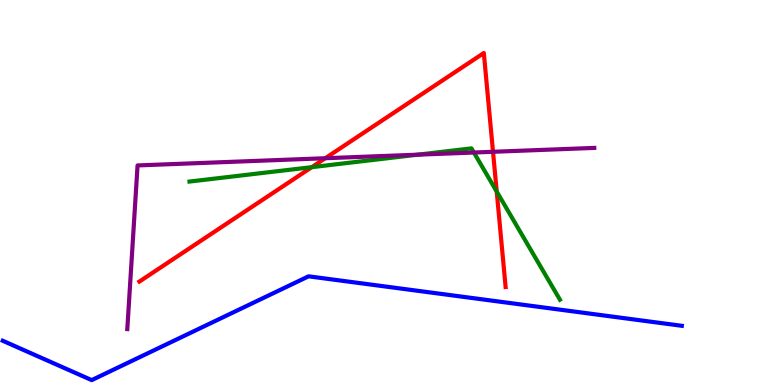[{'lines': ['blue', 'red'], 'intersections': []}, {'lines': ['green', 'red'], 'intersections': [{'x': 4.02, 'y': 5.66}, {'x': 6.41, 'y': 5.02}]}, {'lines': ['purple', 'red'], 'intersections': [{'x': 4.2, 'y': 5.89}, {'x': 6.36, 'y': 6.06}]}, {'lines': ['blue', 'green'], 'intersections': []}, {'lines': ['blue', 'purple'], 'intersections': []}, {'lines': ['green', 'purple'], 'intersections': [{'x': 5.39, 'y': 5.98}, {'x': 6.11, 'y': 6.04}]}]